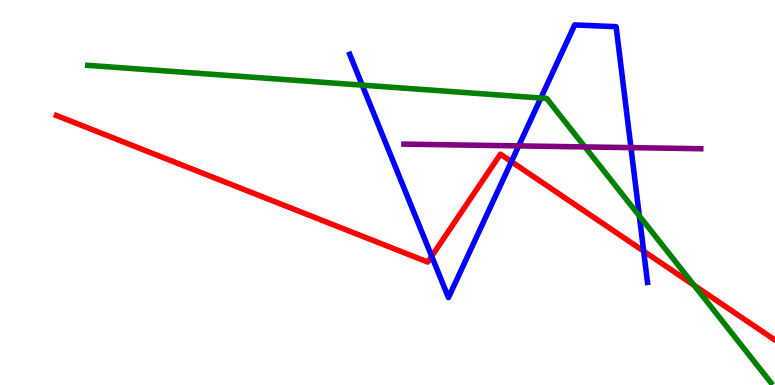[{'lines': ['blue', 'red'], 'intersections': [{'x': 5.57, 'y': 3.35}, {'x': 6.6, 'y': 5.8}, {'x': 8.31, 'y': 3.48}]}, {'lines': ['green', 'red'], 'intersections': [{'x': 8.96, 'y': 2.59}]}, {'lines': ['purple', 'red'], 'intersections': []}, {'lines': ['blue', 'green'], 'intersections': [{'x': 4.67, 'y': 7.79}, {'x': 6.98, 'y': 7.45}, {'x': 8.25, 'y': 4.39}]}, {'lines': ['blue', 'purple'], 'intersections': [{'x': 6.69, 'y': 6.21}, {'x': 8.14, 'y': 6.17}]}, {'lines': ['green', 'purple'], 'intersections': [{'x': 7.55, 'y': 6.18}]}]